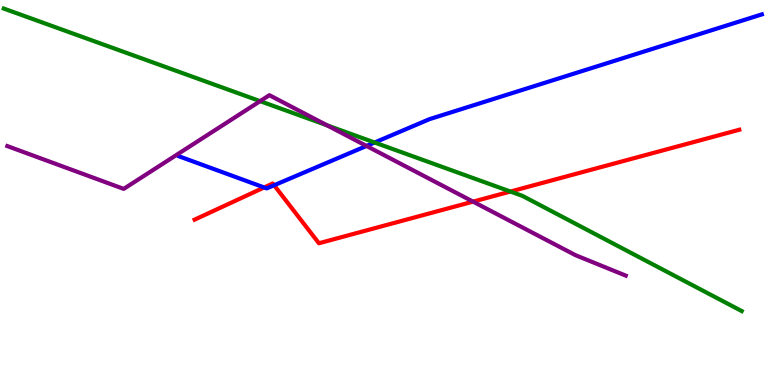[{'lines': ['blue', 'red'], 'intersections': [{'x': 3.41, 'y': 5.13}, {'x': 3.54, 'y': 5.19}]}, {'lines': ['green', 'red'], 'intersections': [{'x': 6.59, 'y': 5.02}]}, {'lines': ['purple', 'red'], 'intersections': [{'x': 6.1, 'y': 4.76}]}, {'lines': ['blue', 'green'], 'intersections': [{'x': 4.83, 'y': 6.3}]}, {'lines': ['blue', 'purple'], 'intersections': [{'x': 4.73, 'y': 6.21}]}, {'lines': ['green', 'purple'], 'intersections': [{'x': 3.36, 'y': 7.37}, {'x': 4.22, 'y': 6.75}]}]